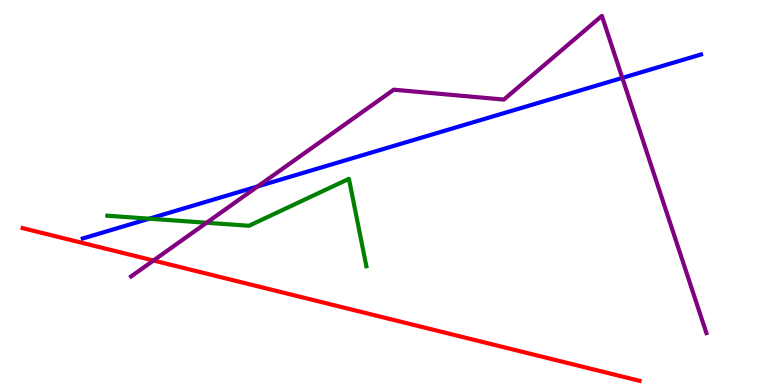[{'lines': ['blue', 'red'], 'intersections': []}, {'lines': ['green', 'red'], 'intersections': []}, {'lines': ['purple', 'red'], 'intersections': [{'x': 1.98, 'y': 3.23}]}, {'lines': ['blue', 'green'], 'intersections': [{'x': 1.93, 'y': 4.32}]}, {'lines': ['blue', 'purple'], 'intersections': [{'x': 3.33, 'y': 5.16}, {'x': 8.03, 'y': 7.98}]}, {'lines': ['green', 'purple'], 'intersections': [{'x': 2.67, 'y': 4.21}]}]